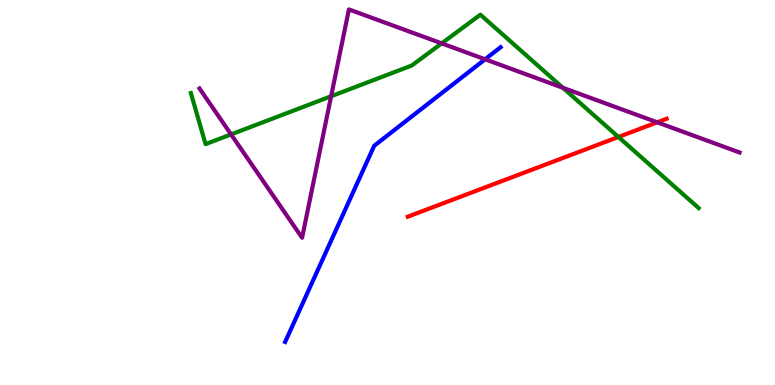[{'lines': ['blue', 'red'], 'intersections': []}, {'lines': ['green', 'red'], 'intersections': [{'x': 7.98, 'y': 6.44}]}, {'lines': ['purple', 'red'], 'intersections': [{'x': 8.48, 'y': 6.82}]}, {'lines': ['blue', 'green'], 'intersections': []}, {'lines': ['blue', 'purple'], 'intersections': [{'x': 6.26, 'y': 8.46}]}, {'lines': ['green', 'purple'], 'intersections': [{'x': 2.98, 'y': 6.51}, {'x': 4.27, 'y': 7.5}, {'x': 5.7, 'y': 8.87}, {'x': 7.26, 'y': 7.72}]}]